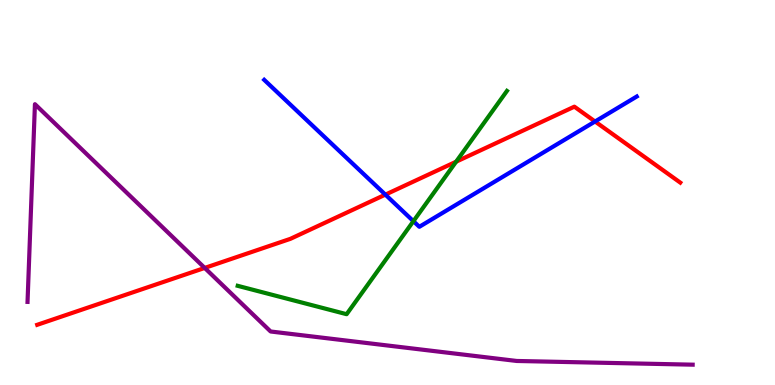[{'lines': ['blue', 'red'], 'intersections': [{'x': 4.97, 'y': 4.94}, {'x': 7.68, 'y': 6.84}]}, {'lines': ['green', 'red'], 'intersections': [{'x': 5.89, 'y': 5.8}]}, {'lines': ['purple', 'red'], 'intersections': [{'x': 2.64, 'y': 3.04}]}, {'lines': ['blue', 'green'], 'intersections': [{'x': 5.33, 'y': 4.25}]}, {'lines': ['blue', 'purple'], 'intersections': []}, {'lines': ['green', 'purple'], 'intersections': []}]